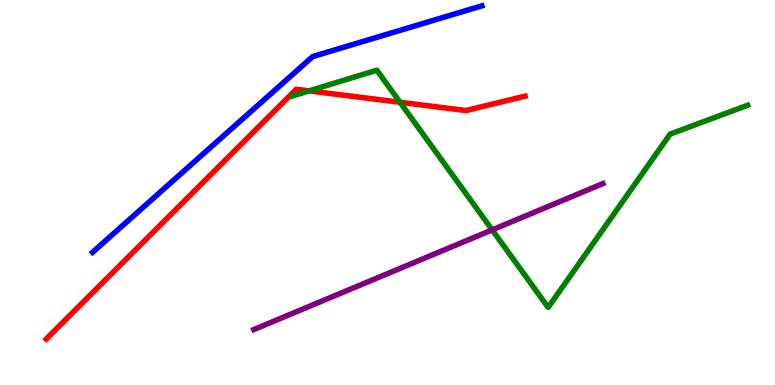[{'lines': ['blue', 'red'], 'intersections': []}, {'lines': ['green', 'red'], 'intersections': [{'x': 3.99, 'y': 7.64}, {'x': 5.16, 'y': 7.34}]}, {'lines': ['purple', 'red'], 'intersections': []}, {'lines': ['blue', 'green'], 'intersections': []}, {'lines': ['blue', 'purple'], 'intersections': []}, {'lines': ['green', 'purple'], 'intersections': [{'x': 6.35, 'y': 4.03}]}]